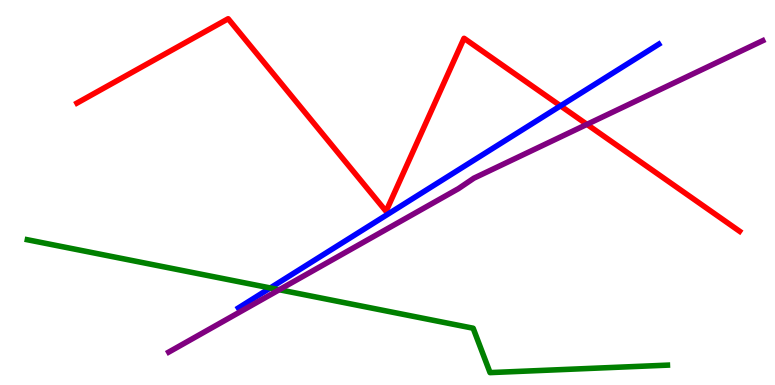[{'lines': ['blue', 'red'], 'intersections': [{'x': 7.23, 'y': 7.25}]}, {'lines': ['green', 'red'], 'intersections': []}, {'lines': ['purple', 'red'], 'intersections': [{'x': 7.57, 'y': 6.77}]}, {'lines': ['blue', 'green'], 'intersections': [{'x': 3.49, 'y': 2.52}]}, {'lines': ['blue', 'purple'], 'intersections': []}, {'lines': ['green', 'purple'], 'intersections': [{'x': 3.6, 'y': 2.47}]}]